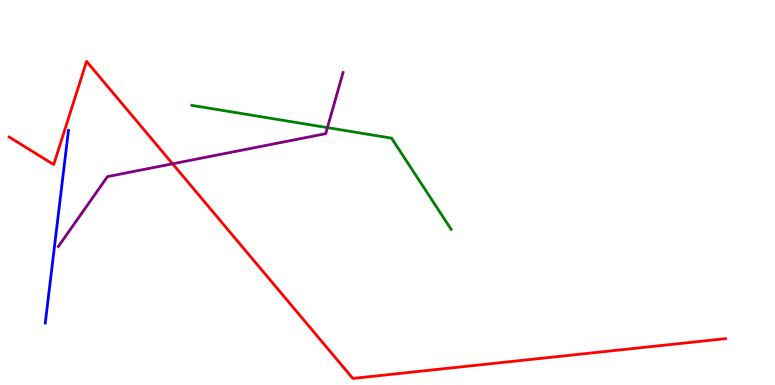[{'lines': ['blue', 'red'], 'intersections': []}, {'lines': ['green', 'red'], 'intersections': []}, {'lines': ['purple', 'red'], 'intersections': [{'x': 2.23, 'y': 5.75}]}, {'lines': ['blue', 'green'], 'intersections': []}, {'lines': ['blue', 'purple'], 'intersections': []}, {'lines': ['green', 'purple'], 'intersections': [{'x': 4.22, 'y': 6.69}]}]